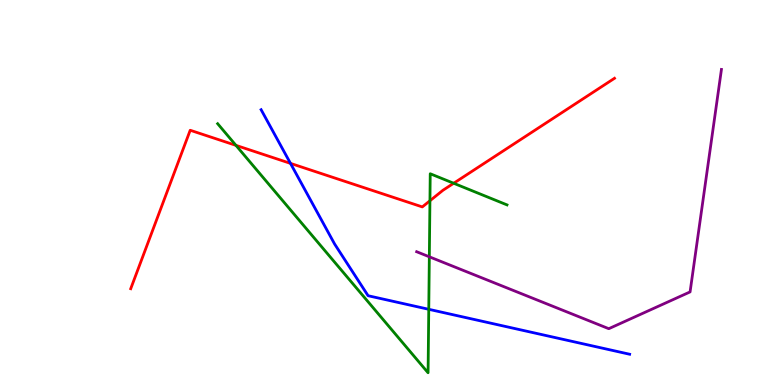[{'lines': ['blue', 'red'], 'intersections': [{'x': 3.75, 'y': 5.76}]}, {'lines': ['green', 'red'], 'intersections': [{'x': 3.04, 'y': 6.22}, {'x': 5.55, 'y': 4.79}, {'x': 5.85, 'y': 5.24}]}, {'lines': ['purple', 'red'], 'intersections': []}, {'lines': ['blue', 'green'], 'intersections': [{'x': 5.53, 'y': 1.97}]}, {'lines': ['blue', 'purple'], 'intersections': []}, {'lines': ['green', 'purple'], 'intersections': [{'x': 5.54, 'y': 3.33}]}]